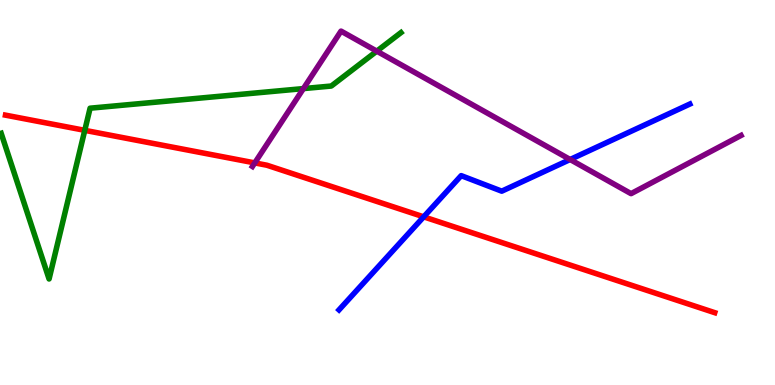[{'lines': ['blue', 'red'], 'intersections': [{'x': 5.47, 'y': 4.37}]}, {'lines': ['green', 'red'], 'intersections': [{'x': 1.09, 'y': 6.61}]}, {'lines': ['purple', 'red'], 'intersections': [{'x': 3.29, 'y': 5.77}]}, {'lines': ['blue', 'green'], 'intersections': []}, {'lines': ['blue', 'purple'], 'intersections': [{'x': 7.36, 'y': 5.86}]}, {'lines': ['green', 'purple'], 'intersections': [{'x': 3.91, 'y': 7.7}, {'x': 4.86, 'y': 8.67}]}]